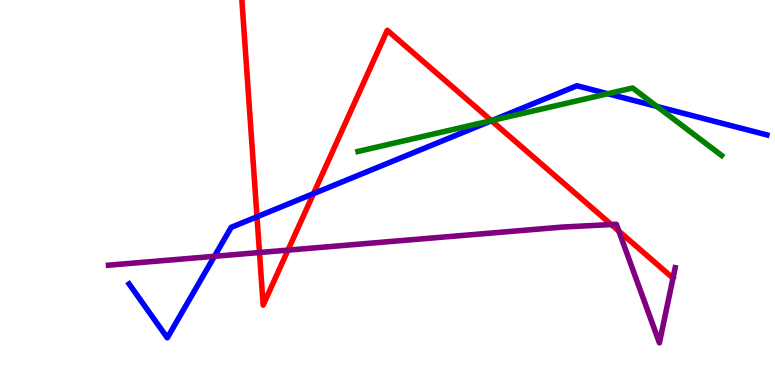[{'lines': ['blue', 'red'], 'intersections': [{'x': 3.32, 'y': 4.37}, {'x': 4.05, 'y': 4.97}, {'x': 6.34, 'y': 6.86}]}, {'lines': ['green', 'red'], 'intersections': [{'x': 6.34, 'y': 6.87}]}, {'lines': ['purple', 'red'], 'intersections': [{'x': 3.35, 'y': 3.44}, {'x': 3.72, 'y': 3.5}, {'x': 7.89, 'y': 4.17}, {'x': 7.99, 'y': 4.0}]}, {'lines': ['blue', 'green'], 'intersections': [{'x': 6.35, 'y': 6.87}, {'x': 7.84, 'y': 7.57}, {'x': 8.48, 'y': 7.23}]}, {'lines': ['blue', 'purple'], 'intersections': [{'x': 2.77, 'y': 3.34}]}, {'lines': ['green', 'purple'], 'intersections': []}]